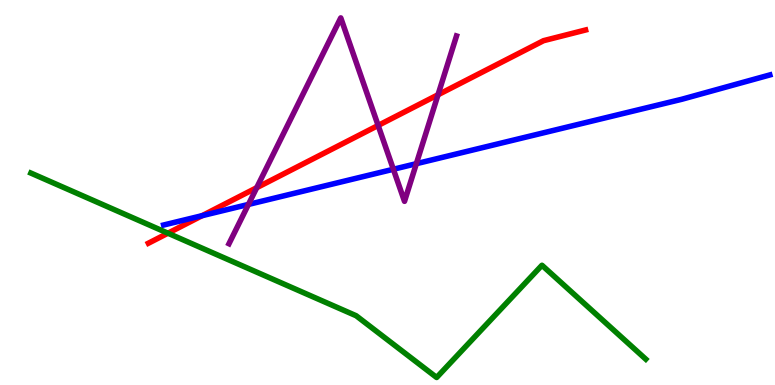[{'lines': ['blue', 'red'], 'intersections': [{'x': 2.61, 'y': 4.4}]}, {'lines': ['green', 'red'], 'intersections': [{'x': 2.17, 'y': 3.94}]}, {'lines': ['purple', 'red'], 'intersections': [{'x': 3.31, 'y': 5.12}, {'x': 4.88, 'y': 6.74}, {'x': 5.65, 'y': 7.54}]}, {'lines': ['blue', 'green'], 'intersections': []}, {'lines': ['blue', 'purple'], 'intersections': [{'x': 3.21, 'y': 4.69}, {'x': 5.08, 'y': 5.6}, {'x': 5.37, 'y': 5.75}]}, {'lines': ['green', 'purple'], 'intersections': []}]